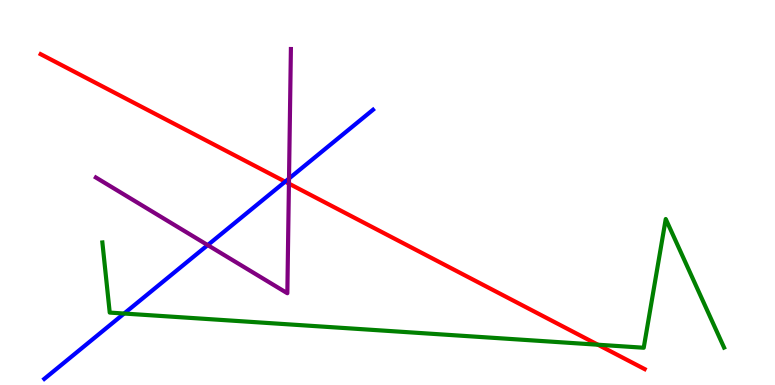[{'lines': ['blue', 'red'], 'intersections': [{'x': 3.68, 'y': 5.28}]}, {'lines': ['green', 'red'], 'intersections': [{'x': 7.72, 'y': 1.05}]}, {'lines': ['purple', 'red'], 'intersections': [{'x': 3.73, 'y': 5.23}]}, {'lines': ['blue', 'green'], 'intersections': [{'x': 1.6, 'y': 1.86}]}, {'lines': ['blue', 'purple'], 'intersections': [{'x': 2.68, 'y': 3.63}, {'x': 3.73, 'y': 5.36}]}, {'lines': ['green', 'purple'], 'intersections': []}]